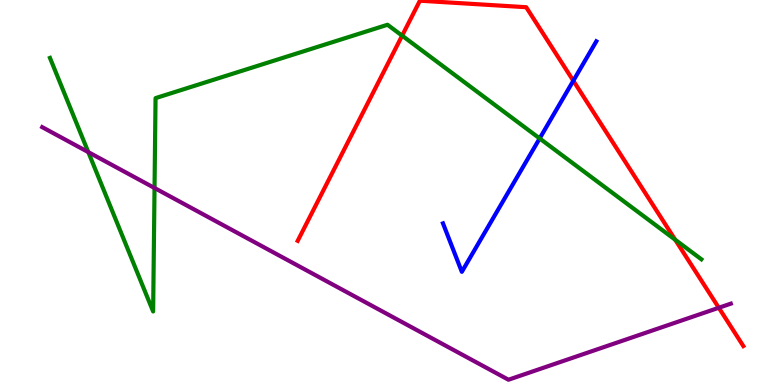[{'lines': ['blue', 'red'], 'intersections': [{'x': 7.4, 'y': 7.9}]}, {'lines': ['green', 'red'], 'intersections': [{'x': 5.19, 'y': 9.07}, {'x': 8.71, 'y': 3.77}]}, {'lines': ['purple', 'red'], 'intersections': [{'x': 9.27, 'y': 2.01}]}, {'lines': ['blue', 'green'], 'intersections': [{'x': 6.96, 'y': 6.4}]}, {'lines': ['blue', 'purple'], 'intersections': []}, {'lines': ['green', 'purple'], 'intersections': [{'x': 1.14, 'y': 6.05}, {'x': 1.99, 'y': 5.12}]}]